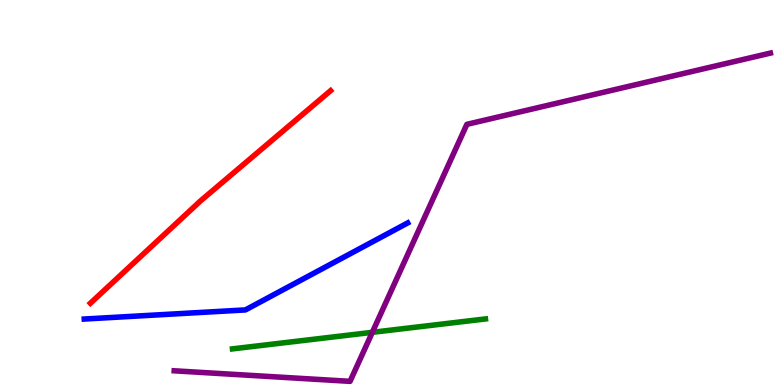[{'lines': ['blue', 'red'], 'intersections': []}, {'lines': ['green', 'red'], 'intersections': []}, {'lines': ['purple', 'red'], 'intersections': []}, {'lines': ['blue', 'green'], 'intersections': []}, {'lines': ['blue', 'purple'], 'intersections': []}, {'lines': ['green', 'purple'], 'intersections': [{'x': 4.8, 'y': 1.37}]}]